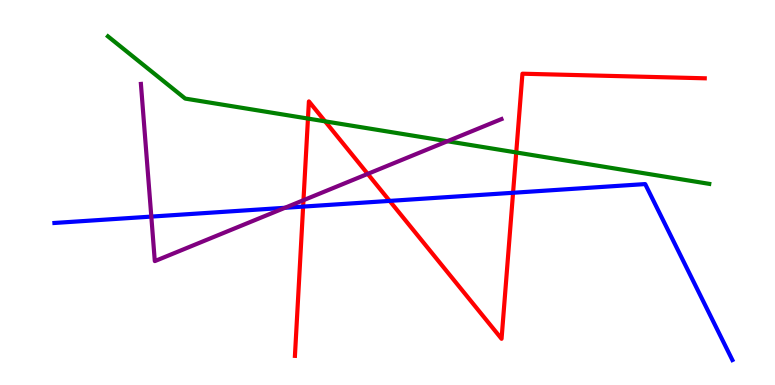[{'lines': ['blue', 'red'], 'intersections': [{'x': 3.91, 'y': 4.63}, {'x': 5.03, 'y': 4.78}, {'x': 6.62, 'y': 4.99}]}, {'lines': ['green', 'red'], 'intersections': [{'x': 3.97, 'y': 6.92}, {'x': 4.19, 'y': 6.85}, {'x': 6.66, 'y': 6.04}]}, {'lines': ['purple', 'red'], 'intersections': [{'x': 3.92, 'y': 4.8}, {'x': 4.74, 'y': 5.48}]}, {'lines': ['blue', 'green'], 'intersections': []}, {'lines': ['blue', 'purple'], 'intersections': [{'x': 1.95, 'y': 4.37}, {'x': 3.68, 'y': 4.6}]}, {'lines': ['green', 'purple'], 'intersections': [{'x': 5.77, 'y': 6.33}]}]